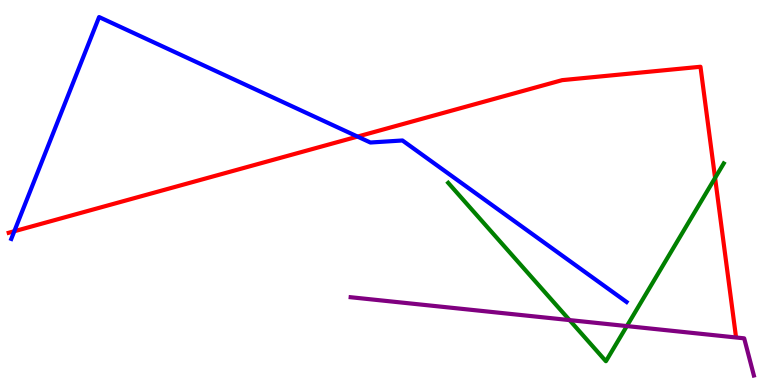[{'lines': ['blue', 'red'], 'intersections': [{'x': 0.185, 'y': 3.99}, {'x': 4.61, 'y': 6.45}]}, {'lines': ['green', 'red'], 'intersections': [{'x': 9.23, 'y': 5.38}]}, {'lines': ['purple', 'red'], 'intersections': []}, {'lines': ['blue', 'green'], 'intersections': []}, {'lines': ['blue', 'purple'], 'intersections': []}, {'lines': ['green', 'purple'], 'intersections': [{'x': 7.35, 'y': 1.69}, {'x': 8.09, 'y': 1.53}]}]